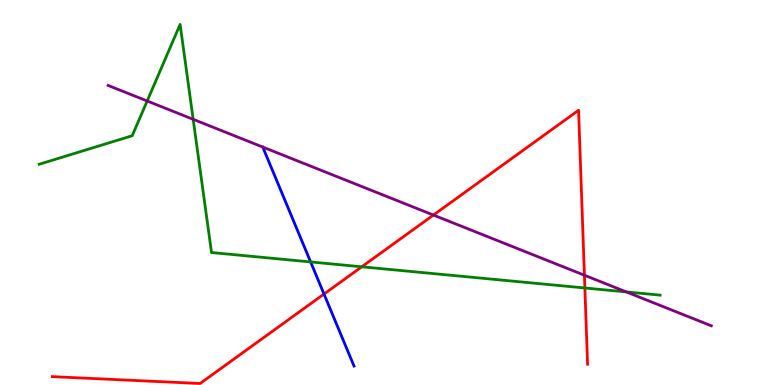[{'lines': ['blue', 'red'], 'intersections': [{'x': 4.18, 'y': 2.36}]}, {'lines': ['green', 'red'], 'intersections': [{'x': 4.67, 'y': 3.07}, {'x': 7.55, 'y': 2.52}]}, {'lines': ['purple', 'red'], 'intersections': [{'x': 5.59, 'y': 4.41}, {'x': 7.54, 'y': 2.85}]}, {'lines': ['blue', 'green'], 'intersections': [{'x': 4.01, 'y': 3.2}]}, {'lines': ['blue', 'purple'], 'intersections': []}, {'lines': ['green', 'purple'], 'intersections': [{'x': 1.9, 'y': 7.38}, {'x': 2.49, 'y': 6.9}, {'x': 8.08, 'y': 2.42}]}]